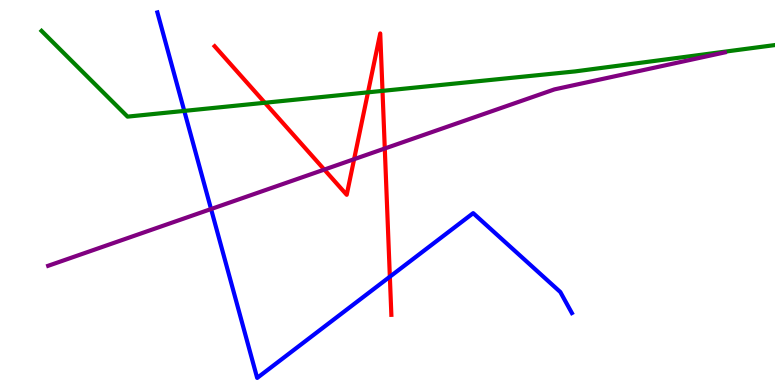[{'lines': ['blue', 'red'], 'intersections': [{'x': 5.03, 'y': 2.81}]}, {'lines': ['green', 'red'], 'intersections': [{'x': 3.42, 'y': 7.33}, {'x': 4.75, 'y': 7.6}, {'x': 4.94, 'y': 7.64}]}, {'lines': ['purple', 'red'], 'intersections': [{'x': 4.18, 'y': 5.6}, {'x': 4.57, 'y': 5.87}, {'x': 4.96, 'y': 6.14}]}, {'lines': ['blue', 'green'], 'intersections': [{'x': 2.38, 'y': 7.12}]}, {'lines': ['blue', 'purple'], 'intersections': [{'x': 2.72, 'y': 4.57}]}, {'lines': ['green', 'purple'], 'intersections': []}]